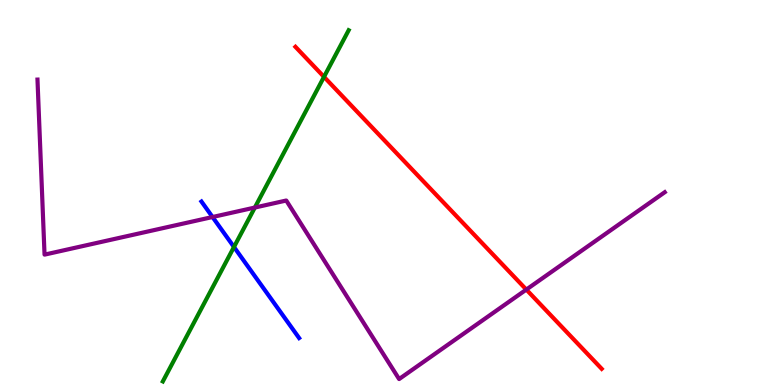[{'lines': ['blue', 'red'], 'intersections': []}, {'lines': ['green', 'red'], 'intersections': [{'x': 4.18, 'y': 8.0}]}, {'lines': ['purple', 'red'], 'intersections': [{'x': 6.79, 'y': 2.48}]}, {'lines': ['blue', 'green'], 'intersections': [{'x': 3.02, 'y': 3.58}]}, {'lines': ['blue', 'purple'], 'intersections': [{'x': 2.74, 'y': 4.36}]}, {'lines': ['green', 'purple'], 'intersections': [{'x': 3.29, 'y': 4.61}]}]